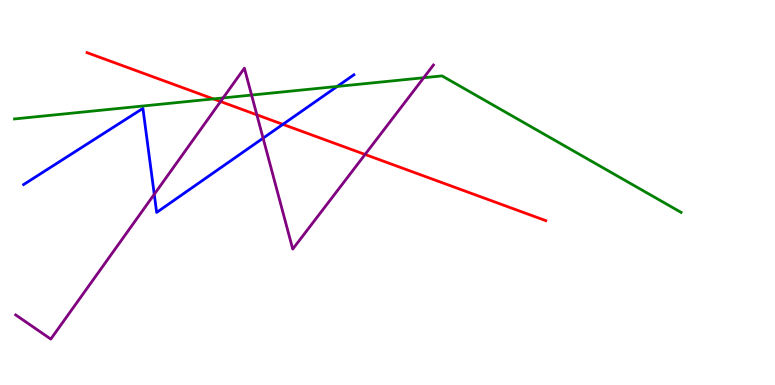[{'lines': ['blue', 'red'], 'intersections': [{'x': 3.65, 'y': 6.77}]}, {'lines': ['green', 'red'], 'intersections': [{'x': 2.75, 'y': 7.43}]}, {'lines': ['purple', 'red'], 'intersections': [{'x': 2.85, 'y': 7.36}, {'x': 3.31, 'y': 7.02}, {'x': 4.71, 'y': 5.99}]}, {'lines': ['blue', 'green'], 'intersections': [{'x': 4.35, 'y': 7.75}]}, {'lines': ['blue', 'purple'], 'intersections': [{'x': 1.99, 'y': 4.95}, {'x': 3.39, 'y': 6.41}]}, {'lines': ['green', 'purple'], 'intersections': [{'x': 2.88, 'y': 7.46}, {'x': 3.25, 'y': 7.53}, {'x': 5.47, 'y': 7.98}]}]